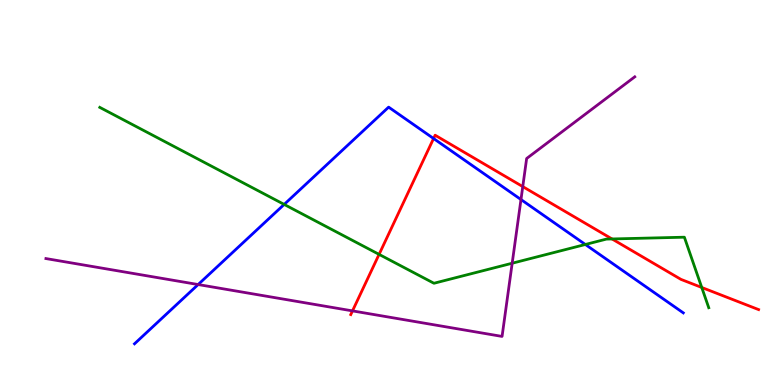[{'lines': ['blue', 'red'], 'intersections': [{'x': 5.59, 'y': 6.4}]}, {'lines': ['green', 'red'], 'intersections': [{'x': 4.89, 'y': 3.39}, {'x': 7.9, 'y': 3.79}, {'x': 9.05, 'y': 2.53}]}, {'lines': ['purple', 'red'], 'intersections': [{'x': 4.55, 'y': 1.92}, {'x': 6.75, 'y': 5.15}]}, {'lines': ['blue', 'green'], 'intersections': [{'x': 3.67, 'y': 4.69}, {'x': 7.55, 'y': 3.65}]}, {'lines': ['blue', 'purple'], 'intersections': [{'x': 2.56, 'y': 2.61}, {'x': 6.72, 'y': 4.82}]}, {'lines': ['green', 'purple'], 'intersections': [{'x': 6.61, 'y': 3.16}]}]